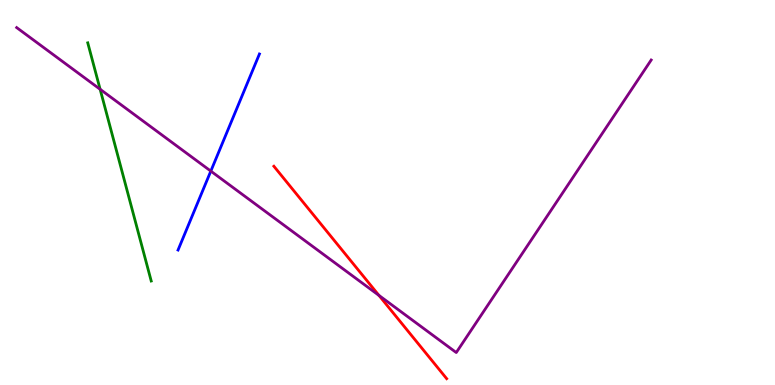[{'lines': ['blue', 'red'], 'intersections': []}, {'lines': ['green', 'red'], 'intersections': []}, {'lines': ['purple', 'red'], 'intersections': [{'x': 4.89, 'y': 2.33}]}, {'lines': ['blue', 'green'], 'intersections': []}, {'lines': ['blue', 'purple'], 'intersections': [{'x': 2.72, 'y': 5.56}]}, {'lines': ['green', 'purple'], 'intersections': [{'x': 1.29, 'y': 7.68}]}]